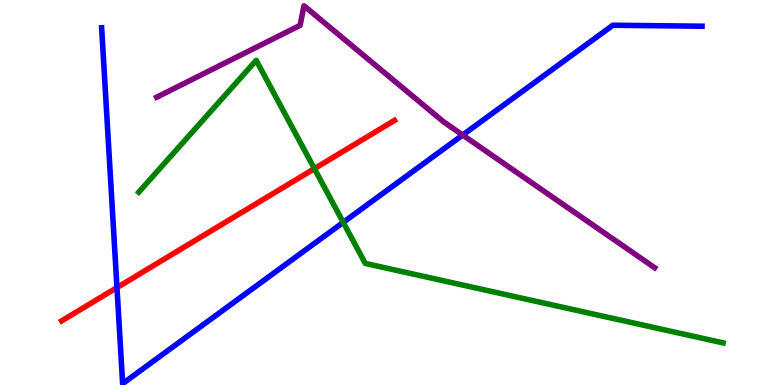[{'lines': ['blue', 'red'], 'intersections': [{'x': 1.51, 'y': 2.53}]}, {'lines': ['green', 'red'], 'intersections': [{'x': 4.06, 'y': 5.62}]}, {'lines': ['purple', 'red'], 'intersections': []}, {'lines': ['blue', 'green'], 'intersections': [{'x': 4.43, 'y': 4.22}]}, {'lines': ['blue', 'purple'], 'intersections': [{'x': 5.97, 'y': 6.49}]}, {'lines': ['green', 'purple'], 'intersections': []}]